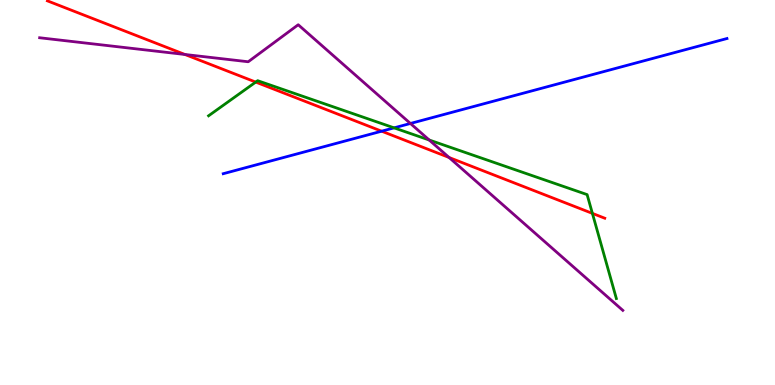[{'lines': ['blue', 'red'], 'intersections': [{'x': 4.92, 'y': 6.59}]}, {'lines': ['green', 'red'], 'intersections': [{'x': 3.3, 'y': 7.87}, {'x': 7.64, 'y': 4.46}]}, {'lines': ['purple', 'red'], 'intersections': [{'x': 2.39, 'y': 8.59}, {'x': 5.79, 'y': 5.91}]}, {'lines': ['blue', 'green'], 'intersections': [{'x': 5.08, 'y': 6.68}]}, {'lines': ['blue', 'purple'], 'intersections': [{'x': 5.3, 'y': 6.79}]}, {'lines': ['green', 'purple'], 'intersections': [{'x': 5.54, 'y': 6.36}]}]